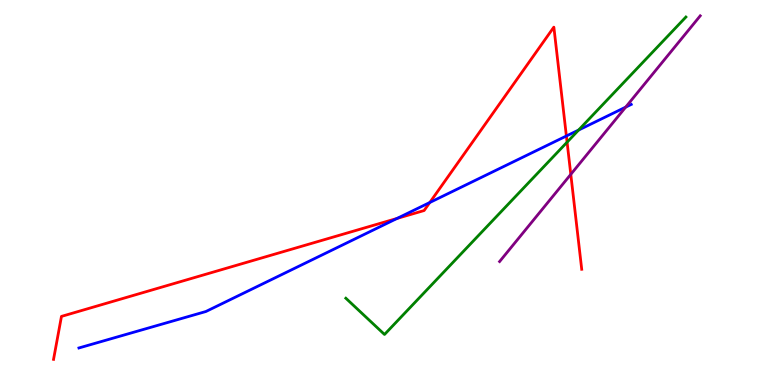[{'lines': ['blue', 'red'], 'intersections': [{'x': 5.12, 'y': 4.33}, {'x': 5.55, 'y': 4.74}, {'x': 7.31, 'y': 6.47}]}, {'lines': ['green', 'red'], 'intersections': [{'x': 7.32, 'y': 6.31}]}, {'lines': ['purple', 'red'], 'intersections': [{'x': 7.37, 'y': 5.47}]}, {'lines': ['blue', 'green'], 'intersections': [{'x': 7.47, 'y': 6.62}]}, {'lines': ['blue', 'purple'], 'intersections': [{'x': 8.07, 'y': 7.22}]}, {'lines': ['green', 'purple'], 'intersections': []}]